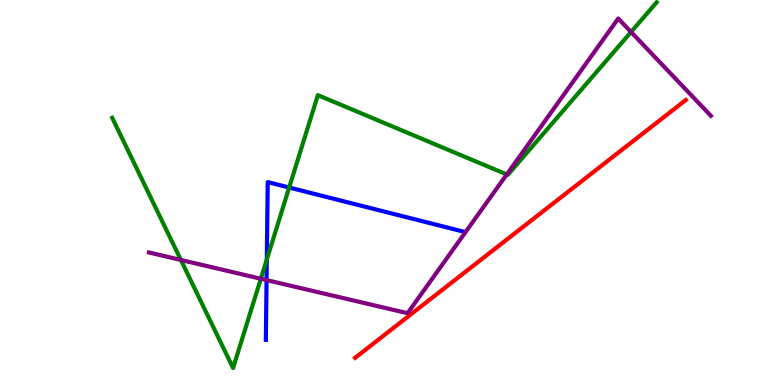[{'lines': ['blue', 'red'], 'intersections': []}, {'lines': ['green', 'red'], 'intersections': []}, {'lines': ['purple', 'red'], 'intersections': []}, {'lines': ['blue', 'green'], 'intersections': [{'x': 3.44, 'y': 3.26}, {'x': 3.73, 'y': 5.13}]}, {'lines': ['blue', 'purple'], 'intersections': [{'x': 3.44, 'y': 2.72}]}, {'lines': ['green', 'purple'], 'intersections': [{'x': 2.33, 'y': 3.25}, {'x': 3.37, 'y': 2.76}, {'x': 6.54, 'y': 5.47}, {'x': 8.14, 'y': 9.17}]}]